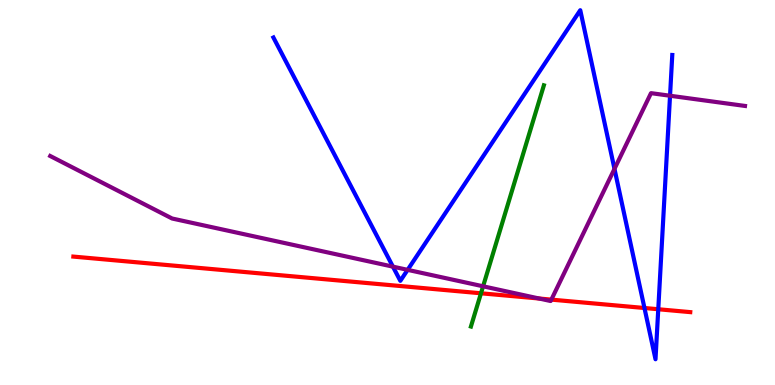[{'lines': ['blue', 'red'], 'intersections': [{'x': 8.32, 'y': 2.0}, {'x': 8.49, 'y': 1.97}]}, {'lines': ['green', 'red'], 'intersections': [{'x': 6.21, 'y': 2.38}]}, {'lines': ['purple', 'red'], 'intersections': [{'x': 6.96, 'y': 2.25}, {'x': 7.11, 'y': 2.22}]}, {'lines': ['blue', 'green'], 'intersections': []}, {'lines': ['blue', 'purple'], 'intersections': [{'x': 5.07, 'y': 3.07}, {'x': 5.26, 'y': 2.99}, {'x': 7.93, 'y': 5.61}, {'x': 8.65, 'y': 7.51}]}, {'lines': ['green', 'purple'], 'intersections': [{'x': 6.23, 'y': 2.56}]}]